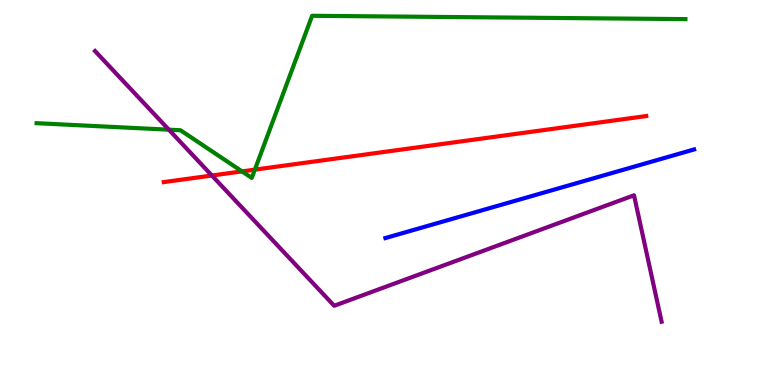[{'lines': ['blue', 'red'], 'intersections': []}, {'lines': ['green', 'red'], 'intersections': [{'x': 3.12, 'y': 5.55}, {'x': 3.29, 'y': 5.59}]}, {'lines': ['purple', 'red'], 'intersections': [{'x': 2.73, 'y': 5.44}]}, {'lines': ['blue', 'green'], 'intersections': []}, {'lines': ['blue', 'purple'], 'intersections': []}, {'lines': ['green', 'purple'], 'intersections': [{'x': 2.18, 'y': 6.63}]}]